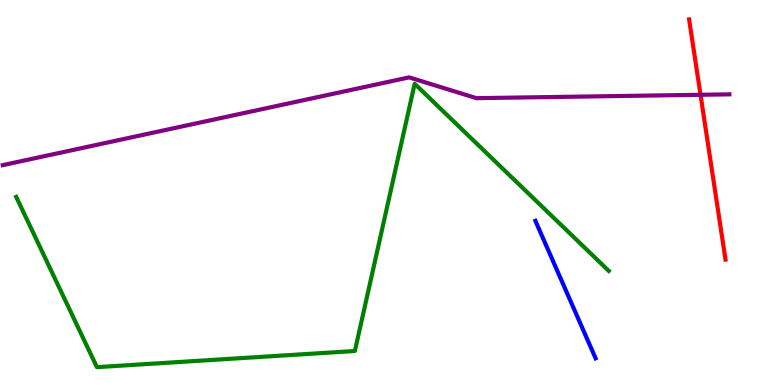[{'lines': ['blue', 'red'], 'intersections': []}, {'lines': ['green', 'red'], 'intersections': []}, {'lines': ['purple', 'red'], 'intersections': [{'x': 9.04, 'y': 7.54}]}, {'lines': ['blue', 'green'], 'intersections': []}, {'lines': ['blue', 'purple'], 'intersections': []}, {'lines': ['green', 'purple'], 'intersections': []}]